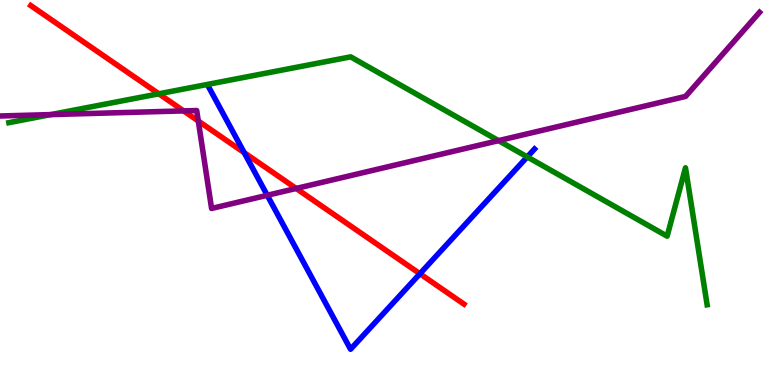[{'lines': ['blue', 'red'], 'intersections': [{'x': 3.15, 'y': 6.04}, {'x': 5.42, 'y': 2.89}]}, {'lines': ['green', 'red'], 'intersections': [{'x': 2.05, 'y': 7.56}]}, {'lines': ['purple', 'red'], 'intersections': [{'x': 2.37, 'y': 7.12}, {'x': 2.56, 'y': 6.86}, {'x': 3.82, 'y': 5.11}]}, {'lines': ['blue', 'green'], 'intersections': [{'x': 6.8, 'y': 5.92}]}, {'lines': ['blue', 'purple'], 'intersections': [{'x': 3.45, 'y': 4.93}]}, {'lines': ['green', 'purple'], 'intersections': [{'x': 0.656, 'y': 7.02}, {'x': 6.43, 'y': 6.35}]}]